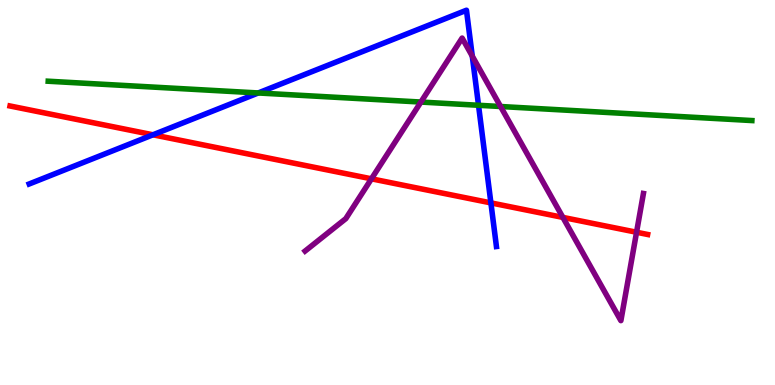[{'lines': ['blue', 'red'], 'intersections': [{'x': 1.97, 'y': 6.5}, {'x': 6.33, 'y': 4.73}]}, {'lines': ['green', 'red'], 'intersections': []}, {'lines': ['purple', 'red'], 'intersections': [{'x': 4.79, 'y': 5.36}, {'x': 7.26, 'y': 4.35}, {'x': 8.21, 'y': 3.97}]}, {'lines': ['blue', 'green'], 'intersections': [{'x': 3.33, 'y': 7.59}, {'x': 6.17, 'y': 7.27}]}, {'lines': ['blue', 'purple'], 'intersections': [{'x': 6.09, 'y': 8.54}]}, {'lines': ['green', 'purple'], 'intersections': [{'x': 5.43, 'y': 7.35}, {'x': 6.46, 'y': 7.23}]}]